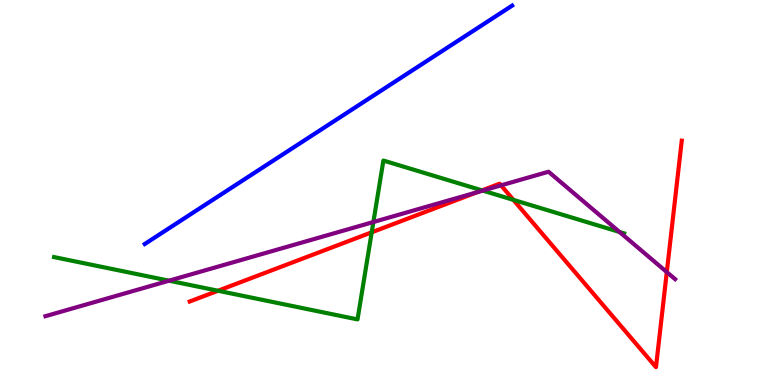[{'lines': ['blue', 'red'], 'intersections': []}, {'lines': ['green', 'red'], 'intersections': [{'x': 2.81, 'y': 2.45}, {'x': 4.8, 'y': 3.97}, {'x': 6.22, 'y': 5.06}, {'x': 6.62, 'y': 4.81}]}, {'lines': ['purple', 'red'], 'intersections': [{'x': 6.16, 'y': 5.01}, {'x': 6.46, 'y': 5.19}, {'x': 8.6, 'y': 2.93}]}, {'lines': ['blue', 'green'], 'intersections': []}, {'lines': ['blue', 'purple'], 'intersections': []}, {'lines': ['green', 'purple'], 'intersections': [{'x': 2.18, 'y': 2.71}, {'x': 4.82, 'y': 4.23}, {'x': 6.23, 'y': 5.05}, {'x': 7.99, 'y': 3.97}]}]